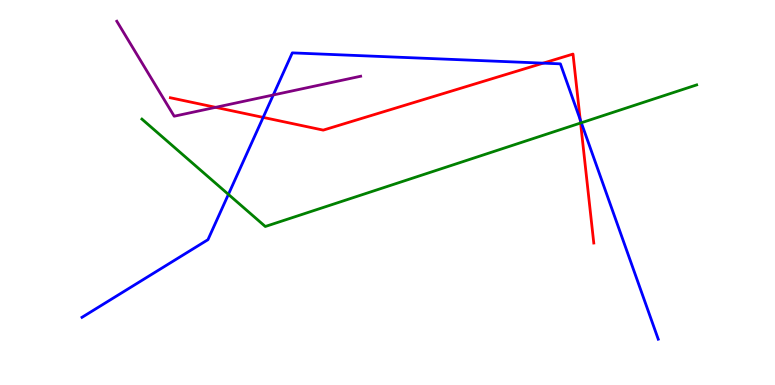[{'lines': ['blue', 'red'], 'intersections': [{'x': 3.4, 'y': 6.95}, {'x': 7.01, 'y': 8.36}, {'x': 7.49, 'y': 6.89}]}, {'lines': ['green', 'red'], 'intersections': [{'x': 7.49, 'y': 6.8}]}, {'lines': ['purple', 'red'], 'intersections': [{'x': 2.78, 'y': 7.21}]}, {'lines': ['blue', 'green'], 'intersections': [{'x': 2.95, 'y': 4.95}, {'x': 7.5, 'y': 6.81}]}, {'lines': ['blue', 'purple'], 'intersections': [{'x': 3.53, 'y': 7.53}]}, {'lines': ['green', 'purple'], 'intersections': []}]